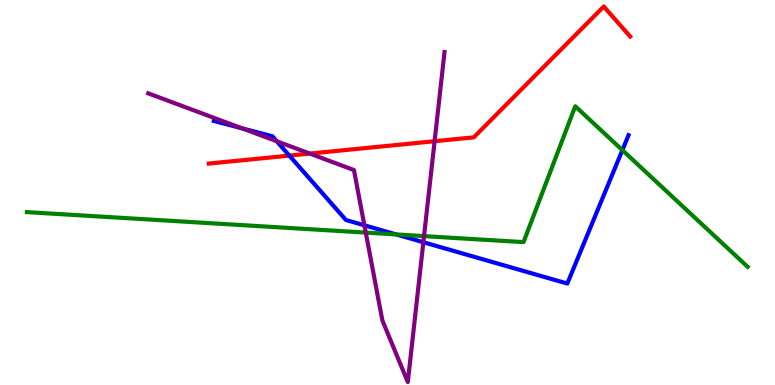[{'lines': ['blue', 'red'], 'intersections': [{'x': 3.73, 'y': 5.96}]}, {'lines': ['green', 'red'], 'intersections': []}, {'lines': ['purple', 'red'], 'intersections': [{'x': 4.0, 'y': 6.01}, {'x': 5.61, 'y': 6.33}]}, {'lines': ['blue', 'green'], 'intersections': [{'x': 5.11, 'y': 3.91}, {'x': 8.03, 'y': 6.1}]}, {'lines': ['blue', 'purple'], 'intersections': [{'x': 3.12, 'y': 6.67}, {'x': 3.57, 'y': 6.33}, {'x': 4.7, 'y': 4.15}, {'x': 5.46, 'y': 3.71}]}, {'lines': ['green', 'purple'], 'intersections': [{'x': 4.72, 'y': 3.96}, {'x': 5.47, 'y': 3.87}]}]